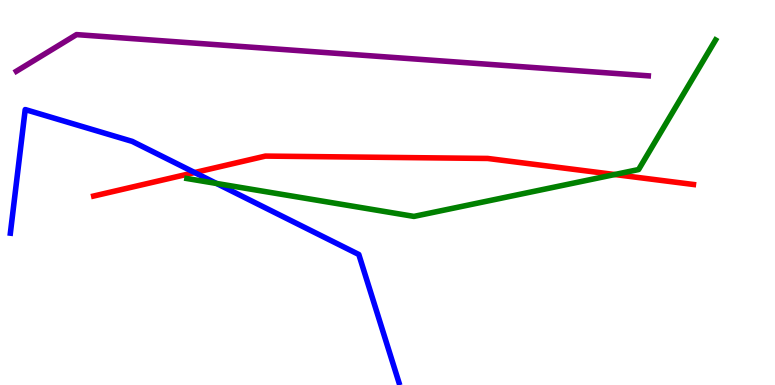[{'lines': ['blue', 'red'], 'intersections': [{'x': 2.51, 'y': 5.52}]}, {'lines': ['green', 'red'], 'intersections': [{'x': 7.93, 'y': 5.47}]}, {'lines': ['purple', 'red'], 'intersections': []}, {'lines': ['blue', 'green'], 'intersections': [{'x': 2.79, 'y': 5.23}]}, {'lines': ['blue', 'purple'], 'intersections': []}, {'lines': ['green', 'purple'], 'intersections': []}]